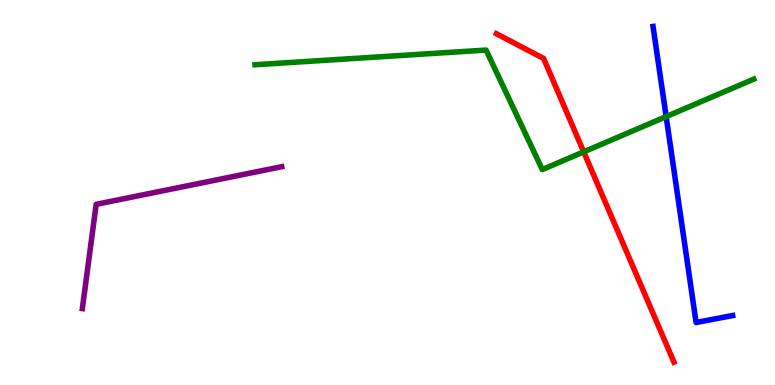[{'lines': ['blue', 'red'], 'intersections': []}, {'lines': ['green', 'red'], 'intersections': [{'x': 7.53, 'y': 6.06}]}, {'lines': ['purple', 'red'], 'intersections': []}, {'lines': ['blue', 'green'], 'intersections': [{'x': 8.6, 'y': 6.97}]}, {'lines': ['blue', 'purple'], 'intersections': []}, {'lines': ['green', 'purple'], 'intersections': []}]